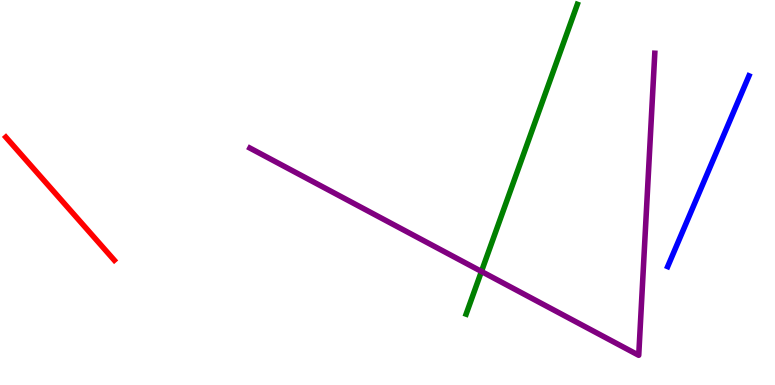[{'lines': ['blue', 'red'], 'intersections': []}, {'lines': ['green', 'red'], 'intersections': []}, {'lines': ['purple', 'red'], 'intersections': []}, {'lines': ['blue', 'green'], 'intersections': []}, {'lines': ['blue', 'purple'], 'intersections': []}, {'lines': ['green', 'purple'], 'intersections': [{'x': 6.21, 'y': 2.95}]}]